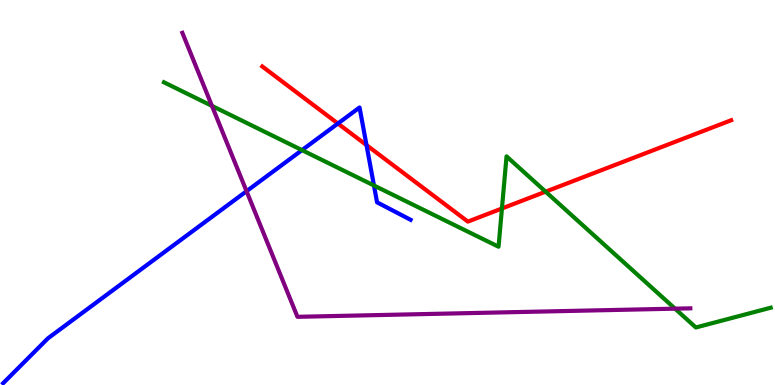[{'lines': ['blue', 'red'], 'intersections': [{'x': 4.36, 'y': 6.79}, {'x': 4.73, 'y': 6.23}]}, {'lines': ['green', 'red'], 'intersections': [{'x': 6.48, 'y': 4.58}, {'x': 7.04, 'y': 5.02}]}, {'lines': ['purple', 'red'], 'intersections': []}, {'lines': ['blue', 'green'], 'intersections': [{'x': 3.9, 'y': 6.1}, {'x': 4.83, 'y': 5.18}]}, {'lines': ['blue', 'purple'], 'intersections': [{'x': 3.18, 'y': 5.03}]}, {'lines': ['green', 'purple'], 'intersections': [{'x': 2.74, 'y': 7.25}, {'x': 8.71, 'y': 1.98}]}]